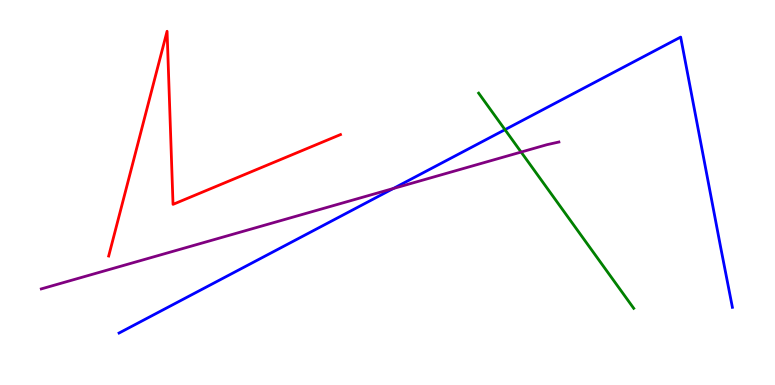[{'lines': ['blue', 'red'], 'intersections': []}, {'lines': ['green', 'red'], 'intersections': []}, {'lines': ['purple', 'red'], 'intersections': []}, {'lines': ['blue', 'green'], 'intersections': [{'x': 6.52, 'y': 6.63}]}, {'lines': ['blue', 'purple'], 'intersections': [{'x': 5.08, 'y': 5.1}]}, {'lines': ['green', 'purple'], 'intersections': [{'x': 6.72, 'y': 6.05}]}]